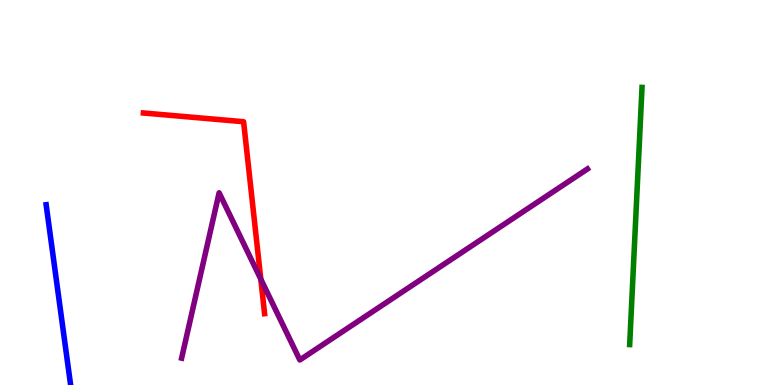[{'lines': ['blue', 'red'], 'intersections': []}, {'lines': ['green', 'red'], 'intersections': []}, {'lines': ['purple', 'red'], 'intersections': [{'x': 3.37, 'y': 2.75}]}, {'lines': ['blue', 'green'], 'intersections': []}, {'lines': ['blue', 'purple'], 'intersections': []}, {'lines': ['green', 'purple'], 'intersections': []}]